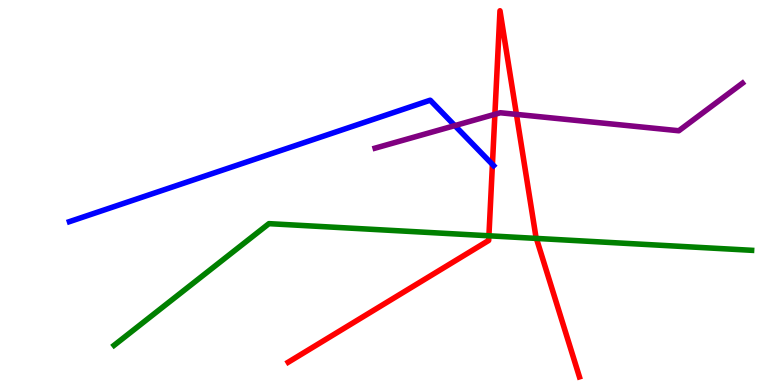[{'lines': ['blue', 'red'], 'intersections': [{'x': 6.35, 'y': 5.73}]}, {'lines': ['green', 'red'], 'intersections': [{'x': 6.31, 'y': 3.88}, {'x': 6.92, 'y': 3.81}]}, {'lines': ['purple', 'red'], 'intersections': [{'x': 6.39, 'y': 7.03}, {'x': 6.66, 'y': 7.03}]}, {'lines': ['blue', 'green'], 'intersections': []}, {'lines': ['blue', 'purple'], 'intersections': [{'x': 5.87, 'y': 6.74}]}, {'lines': ['green', 'purple'], 'intersections': []}]